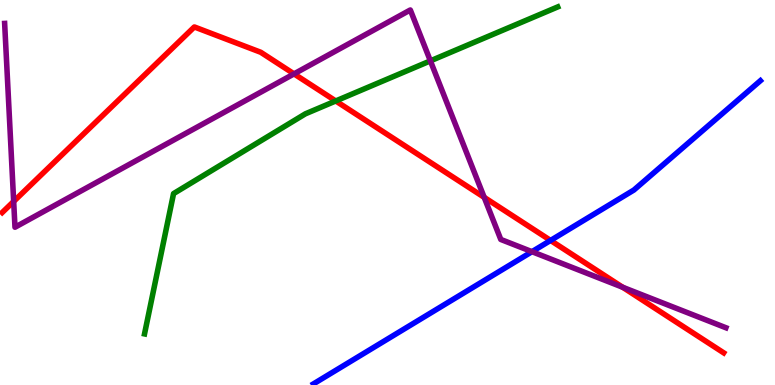[{'lines': ['blue', 'red'], 'intersections': [{'x': 7.1, 'y': 3.75}]}, {'lines': ['green', 'red'], 'intersections': [{'x': 4.33, 'y': 7.38}]}, {'lines': ['purple', 'red'], 'intersections': [{'x': 0.176, 'y': 4.77}, {'x': 3.79, 'y': 8.08}, {'x': 6.25, 'y': 4.87}, {'x': 8.03, 'y': 2.54}]}, {'lines': ['blue', 'green'], 'intersections': []}, {'lines': ['blue', 'purple'], 'intersections': [{'x': 6.86, 'y': 3.46}]}, {'lines': ['green', 'purple'], 'intersections': [{'x': 5.55, 'y': 8.42}]}]